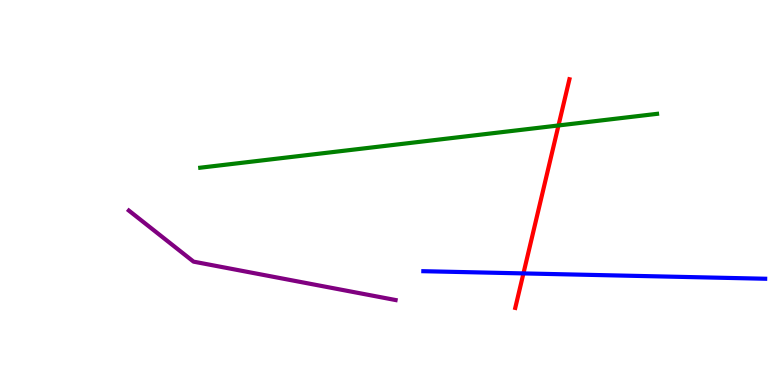[{'lines': ['blue', 'red'], 'intersections': [{'x': 6.75, 'y': 2.9}]}, {'lines': ['green', 'red'], 'intersections': [{'x': 7.21, 'y': 6.74}]}, {'lines': ['purple', 'red'], 'intersections': []}, {'lines': ['blue', 'green'], 'intersections': []}, {'lines': ['blue', 'purple'], 'intersections': []}, {'lines': ['green', 'purple'], 'intersections': []}]